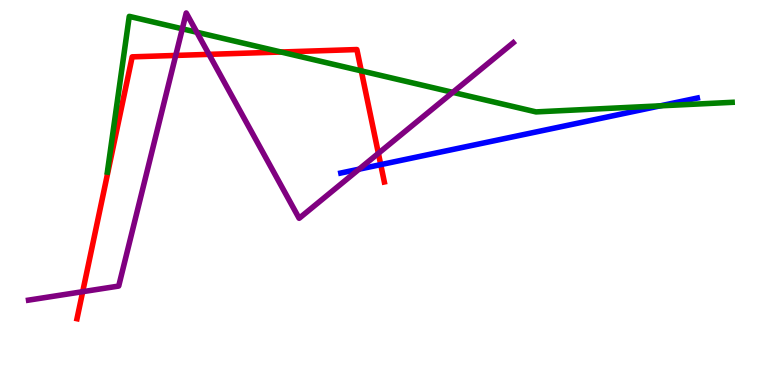[{'lines': ['blue', 'red'], 'intersections': [{'x': 4.91, 'y': 5.72}]}, {'lines': ['green', 'red'], 'intersections': [{'x': 3.63, 'y': 8.65}, {'x': 4.66, 'y': 8.16}]}, {'lines': ['purple', 'red'], 'intersections': [{'x': 1.07, 'y': 2.42}, {'x': 2.27, 'y': 8.56}, {'x': 2.7, 'y': 8.59}, {'x': 4.88, 'y': 6.02}]}, {'lines': ['blue', 'green'], 'intersections': [{'x': 8.52, 'y': 7.25}]}, {'lines': ['blue', 'purple'], 'intersections': [{'x': 4.63, 'y': 5.61}]}, {'lines': ['green', 'purple'], 'intersections': [{'x': 2.35, 'y': 9.25}, {'x': 2.54, 'y': 9.16}, {'x': 5.84, 'y': 7.6}]}]